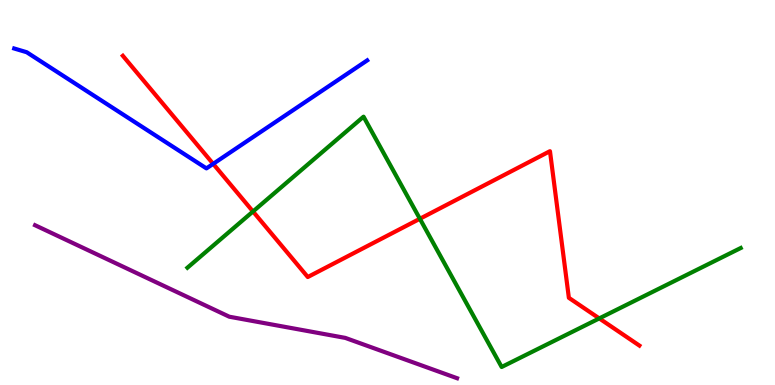[{'lines': ['blue', 'red'], 'intersections': [{'x': 2.75, 'y': 5.74}]}, {'lines': ['green', 'red'], 'intersections': [{'x': 3.26, 'y': 4.51}, {'x': 5.42, 'y': 4.32}, {'x': 7.73, 'y': 1.73}]}, {'lines': ['purple', 'red'], 'intersections': []}, {'lines': ['blue', 'green'], 'intersections': []}, {'lines': ['blue', 'purple'], 'intersections': []}, {'lines': ['green', 'purple'], 'intersections': []}]